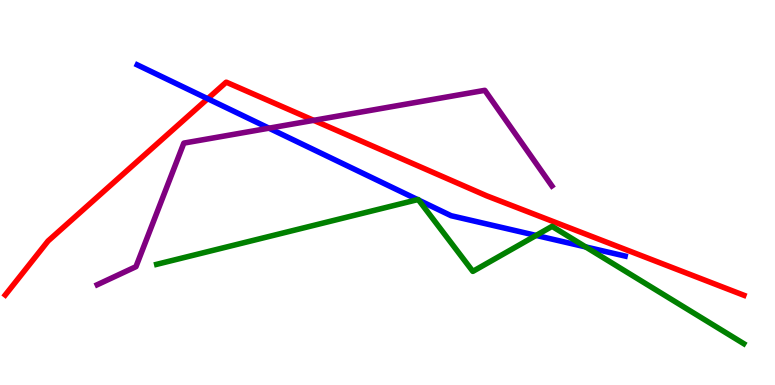[{'lines': ['blue', 'red'], 'intersections': [{'x': 2.68, 'y': 7.44}]}, {'lines': ['green', 'red'], 'intersections': []}, {'lines': ['purple', 'red'], 'intersections': [{'x': 4.05, 'y': 6.87}]}, {'lines': ['blue', 'green'], 'intersections': [{'x': 5.39, 'y': 4.82}, {'x': 5.4, 'y': 4.8}, {'x': 6.92, 'y': 3.89}, {'x': 7.56, 'y': 3.59}]}, {'lines': ['blue', 'purple'], 'intersections': [{'x': 3.47, 'y': 6.67}]}, {'lines': ['green', 'purple'], 'intersections': []}]